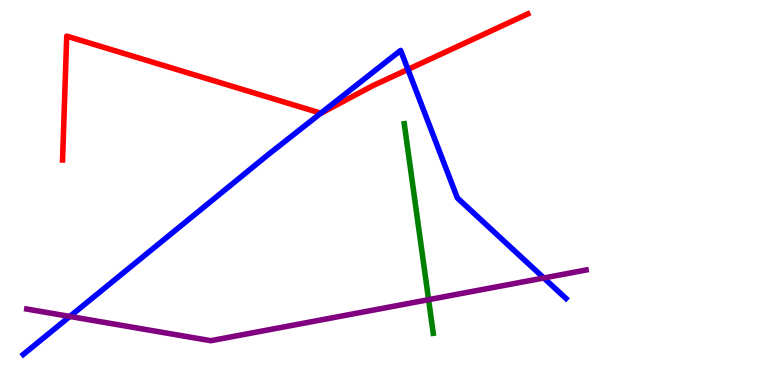[{'lines': ['blue', 'red'], 'intersections': [{'x': 4.14, 'y': 7.06}, {'x': 5.26, 'y': 8.2}]}, {'lines': ['green', 'red'], 'intersections': []}, {'lines': ['purple', 'red'], 'intersections': []}, {'lines': ['blue', 'green'], 'intersections': []}, {'lines': ['blue', 'purple'], 'intersections': [{'x': 0.901, 'y': 1.78}, {'x': 7.02, 'y': 2.78}]}, {'lines': ['green', 'purple'], 'intersections': [{'x': 5.53, 'y': 2.22}]}]